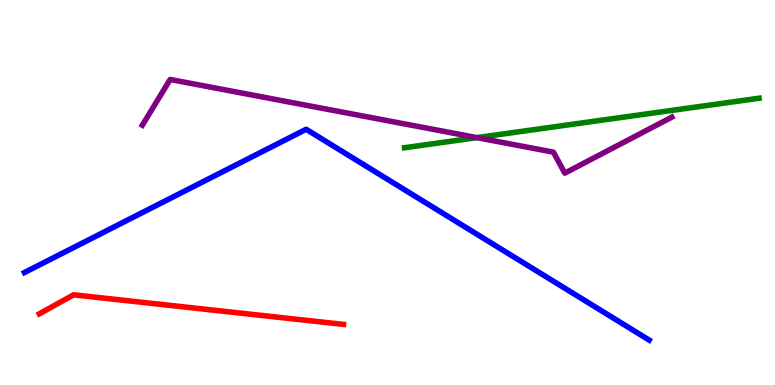[{'lines': ['blue', 'red'], 'intersections': []}, {'lines': ['green', 'red'], 'intersections': []}, {'lines': ['purple', 'red'], 'intersections': []}, {'lines': ['blue', 'green'], 'intersections': []}, {'lines': ['blue', 'purple'], 'intersections': []}, {'lines': ['green', 'purple'], 'intersections': [{'x': 6.15, 'y': 6.43}]}]